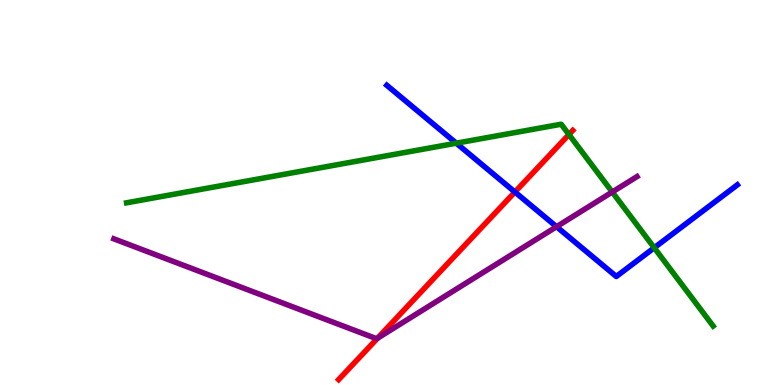[{'lines': ['blue', 'red'], 'intersections': [{'x': 6.64, 'y': 5.01}]}, {'lines': ['green', 'red'], 'intersections': [{'x': 7.34, 'y': 6.51}]}, {'lines': ['purple', 'red'], 'intersections': [{'x': 4.87, 'y': 1.22}]}, {'lines': ['blue', 'green'], 'intersections': [{'x': 5.89, 'y': 6.28}, {'x': 8.44, 'y': 3.56}]}, {'lines': ['blue', 'purple'], 'intersections': [{'x': 7.18, 'y': 4.11}]}, {'lines': ['green', 'purple'], 'intersections': [{'x': 7.9, 'y': 5.01}]}]